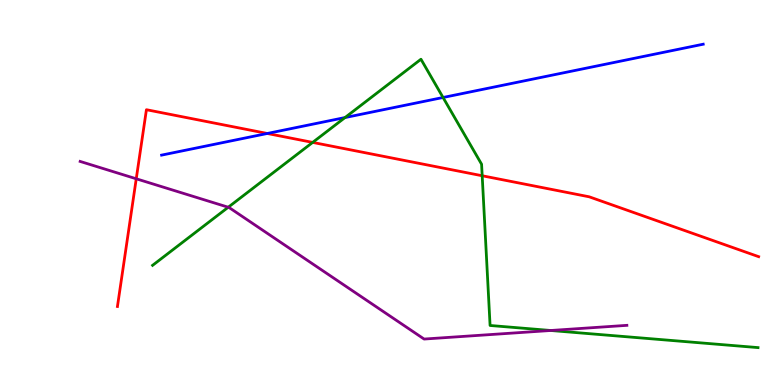[{'lines': ['blue', 'red'], 'intersections': [{'x': 3.45, 'y': 6.53}]}, {'lines': ['green', 'red'], 'intersections': [{'x': 4.03, 'y': 6.3}, {'x': 6.22, 'y': 5.43}]}, {'lines': ['purple', 'red'], 'intersections': [{'x': 1.76, 'y': 5.36}]}, {'lines': ['blue', 'green'], 'intersections': [{'x': 4.45, 'y': 6.95}, {'x': 5.72, 'y': 7.47}]}, {'lines': ['blue', 'purple'], 'intersections': []}, {'lines': ['green', 'purple'], 'intersections': [{'x': 2.95, 'y': 4.62}, {'x': 7.11, 'y': 1.42}]}]